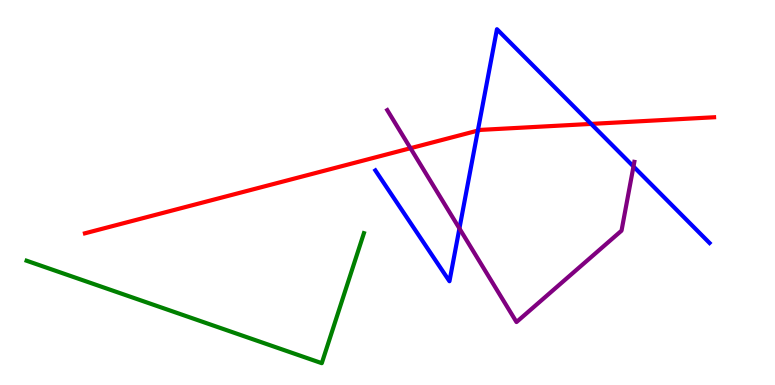[{'lines': ['blue', 'red'], 'intersections': [{'x': 6.17, 'y': 6.61}, {'x': 7.63, 'y': 6.78}]}, {'lines': ['green', 'red'], 'intersections': []}, {'lines': ['purple', 'red'], 'intersections': [{'x': 5.3, 'y': 6.15}]}, {'lines': ['blue', 'green'], 'intersections': []}, {'lines': ['blue', 'purple'], 'intersections': [{'x': 5.93, 'y': 4.07}, {'x': 8.17, 'y': 5.68}]}, {'lines': ['green', 'purple'], 'intersections': []}]